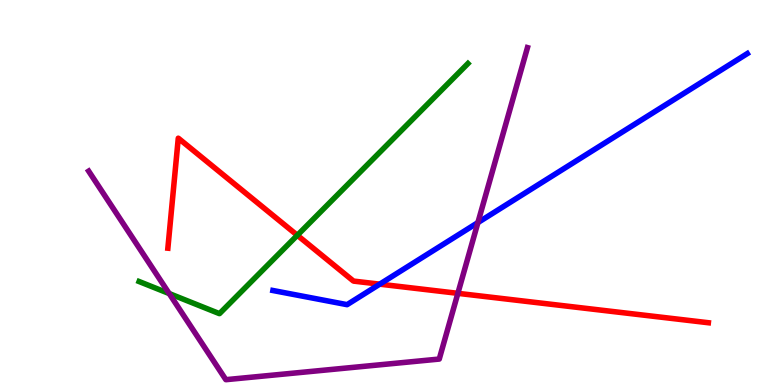[{'lines': ['blue', 'red'], 'intersections': [{'x': 4.9, 'y': 2.62}]}, {'lines': ['green', 'red'], 'intersections': [{'x': 3.84, 'y': 3.89}]}, {'lines': ['purple', 'red'], 'intersections': [{'x': 5.91, 'y': 2.38}]}, {'lines': ['blue', 'green'], 'intersections': []}, {'lines': ['blue', 'purple'], 'intersections': [{'x': 6.17, 'y': 4.22}]}, {'lines': ['green', 'purple'], 'intersections': [{'x': 2.18, 'y': 2.38}]}]